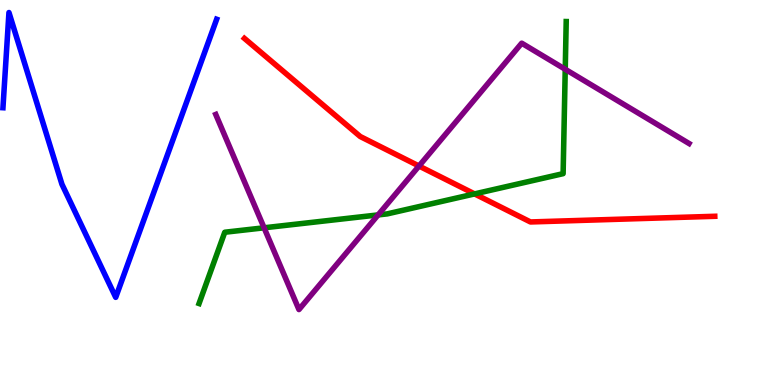[{'lines': ['blue', 'red'], 'intersections': []}, {'lines': ['green', 'red'], 'intersections': [{'x': 6.12, 'y': 4.96}]}, {'lines': ['purple', 'red'], 'intersections': [{'x': 5.41, 'y': 5.69}]}, {'lines': ['blue', 'green'], 'intersections': []}, {'lines': ['blue', 'purple'], 'intersections': []}, {'lines': ['green', 'purple'], 'intersections': [{'x': 3.41, 'y': 4.08}, {'x': 4.88, 'y': 4.42}, {'x': 7.29, 'y': 8.2}]}]